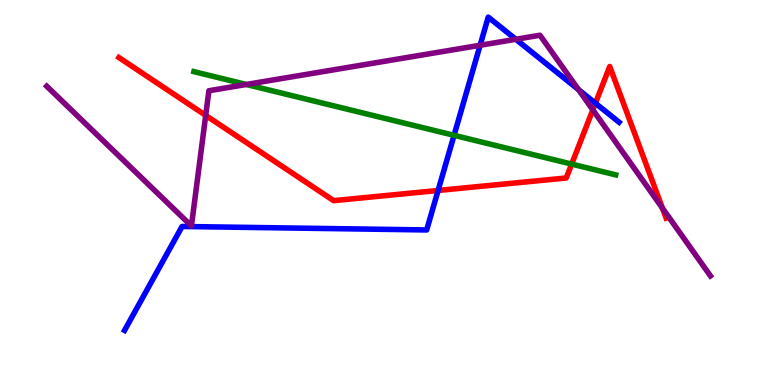[{'lines': ['blue', 'red'], 'intersections': [{'x': 5.65, 'y': 5.05}, {'x': 7.68, 'y': 7.32}]}, {'lines': ['green', 'red'], 'intersections': [{'x': 7.38, 'y': 5.74}]}, {'lines': ['purple', 'red'], 'intersections': [{'x': 2.65, 'y': 7.0}, {'x': 7.65, 'y': 7.15}, {'x': 8.55, 'y': 4.6}]}, {'lines': ['blue', 'green'], 'intersections': [{'x': 5.86, 'y': 6.49}]}, {'lines': ['blue', 'purple'], 'intersections': [{'x': 6.19, 'y': 8.82}, {'x': 6.66, 'y': 8.98}, {'x': 7.46, 'y': 7.67}]}, {'lines': ['green', 'purple'], 'intersections': [{'x': 3.18, 'y': 7.81}]}]